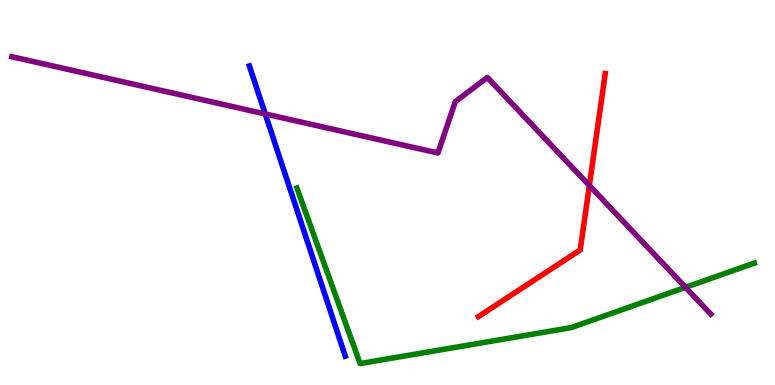[{'lines': ['blue', 'red'], 'intersections': []}, {'lines': ['green', 'red'], 'intersections': []}, {'lines': ['purple', 'red'], 'intersections': [{'x': 7.6, 'y': 5.18}]}, {'lines': ['blue', 'green'], 'intersections': []}, {'lines': ['blue', 'purple'], 'intersections': [{'x': 3.42, 'y': 7.04}]}, {'lines': ['green', 'purple'], 'intersections': [{'x': 8.85, 'y': 2.54}]}]